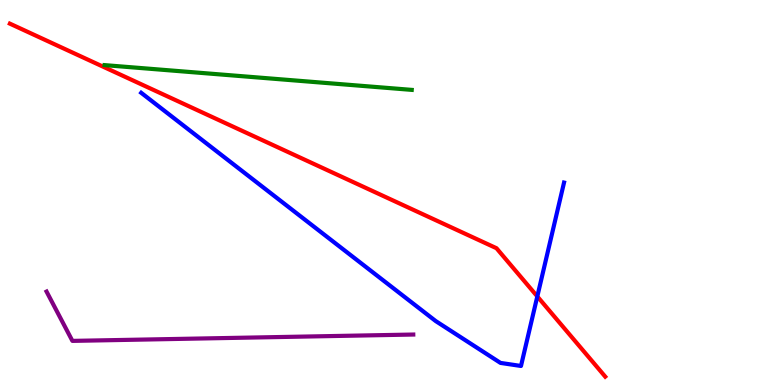[{'lines': ['blue', 'red'], 'intersections': [{'x': 6.93, 'y': 2.3}]}, {'lines': ['green', 'red'], 'intersections': []}, {'lines': ['purple', 'red'], 'intersections': []}, {'lines': ['blue', 'green'], 'intersections': []}, {'lines': ['blue', 'purple'], 'intersections': []}, {'lines': ['green', 'purple'], 'intersections': []}]